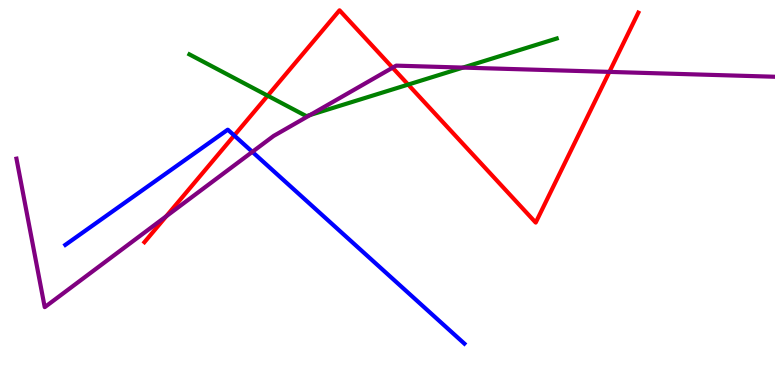[{'lines': ['blue', 'red'], 'intersections': [{'x': 3.02, 'y': 6.48}]}, {'lines': ['green', 'red'], 'intersections': [{'x': 3.45, 'y': 7.51}, {'x': 5.27, 'y': 7.8}]}, {'lines': ['purple', 'red'], 'intersections': [{'x': 2.15, 'y': 4.38}, {'x': 5.07, 'y': 8.24}, {'x': 7.86, 'y': 8.13}]}, {'lines': ['blue', 'green'], 'intersections': []}, {'lines': ['blue', 'purple'], 'intersections': [{'x': 3.26, 'y': 6.06}]}, {'lines': ['green', 'purple'], 'intersections': [{'x': 4.0, 'y': 7.01}, {'x': 5.97, 'y': 8.24}]}]